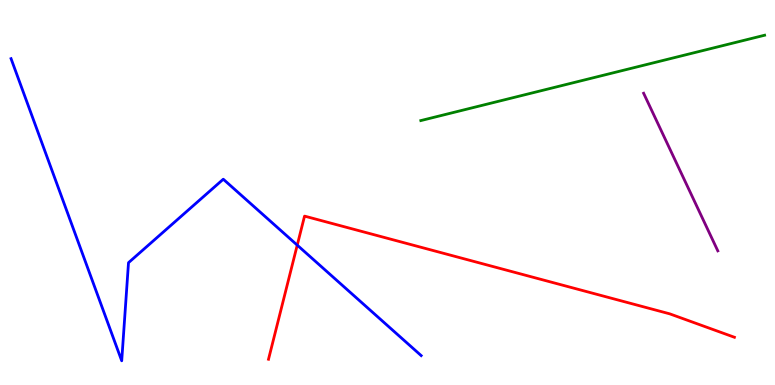[{'lines': ['blue', 'red'], 'intersections': [{'x': 3.84, 'y': 3.63}]}, {'lines': ['green', 'red'], 'intersections': []}, {'lines': ['purple', 'red'], 'intersections': []}, {'lines': ['blue', 'green'], 'intersections': []}, {'lines': ['blue', 'purple'], 'intersections': []}, {'lines': ['green', 'purple'], 'intersections': []}]